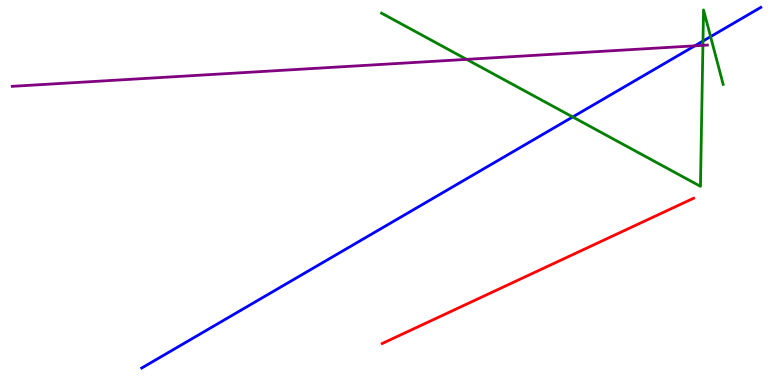[{'lines': ['blue', 'red'], 'intersections': []}, {'lines': ['green', 'red'], 'intersections': []}, {'lines': ['purple', 'red'], 'intersections': []}, {'lines': ['blue', 'green'], 'intersections': [{'x': 7.39, 'y': 6.96}, {'x': 9.07, 'y': 8.93}, {'x': 9.17, 'y': 9.05}]}, {'lines': ['blue', 'purple'], 'intersections': [{'x': 8.97, 'y': 8.81}]}, {'lines': ['green', 'purple'], 'intersections': [{'x': 6.02, 'y': 8.46}, {'x': 9.07, 'y': 8.82}]}]